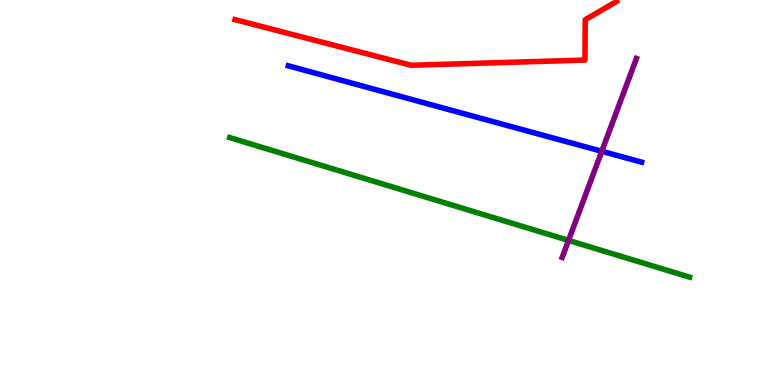[{'lines': ['blue', 'red'], 'intersections': []}, {'lines': ['green', 'red'], 'intersections': []}, {'lines': ['purple', 'red'], 'intersections': []}, {'lines': ['blue', 'green'], 'intersections': []}, {'lines': ['blue', 'purple'], 'intersections': [{'x': 7.77, 'y': 6.07}]}, {'lines': ['green', 'purple'], 'intersections': [{'x': 7.34, 'y': 3.76}]}]